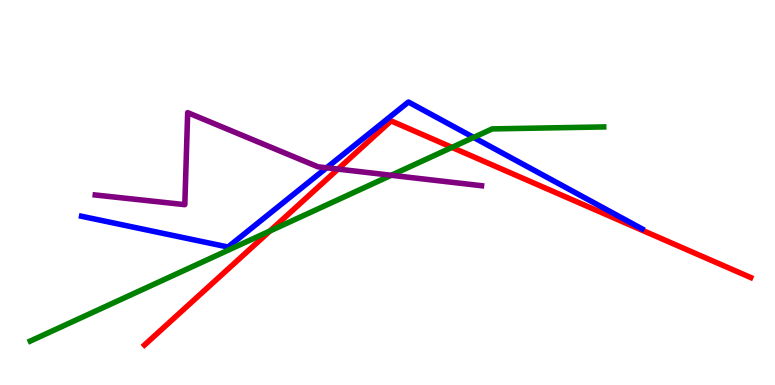[{'lines': ['blue', 'red'], 'intersections': []}, {'lines': ['green', 'red'], 'intersections': [{'x': 3.48, 'y': 4.0}, {'x': 5.83, 'y': 6.17}]}, {'lines': ['purple', 'red'], 'intersections': [{'x': 4.36, 'y': 5.61}]}, {'lines': ['blue', 'green'], 'intersections': [{'x': 6.11, 'y': 6.43}]}, {'lines': ['blue', 'purple'], 'intersections': [{'x': 4.21, 'y': 5.64}]}, {'lines': ['green', 'purple'], 'intersections': [{'x': 5.05, 'y': 5.45}]}]